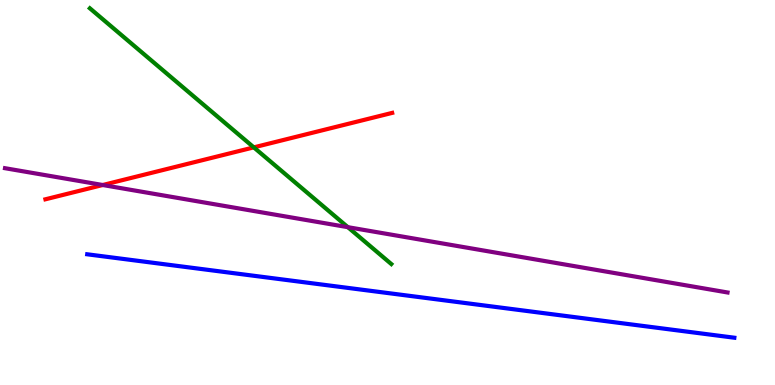[{'lines': ['blue', 'red'], 'intersections': []}, {'lines': ['green', 'red'], 'intersections': [{'x': 3.27, 'y': 6.17}]}, {'lines': ['purple', 'red'], 'intersections': [{'x': 1.33, 'y': 5.19}]}, {'lines': ['blue', 'green'], 'intersections': []}, {'lines': ['blue', 'purple'], 'intersections': []}, {'lines': ['green', 'purple'], 'intersections': [{'x': 4.49, 'y': 4.1}]}]